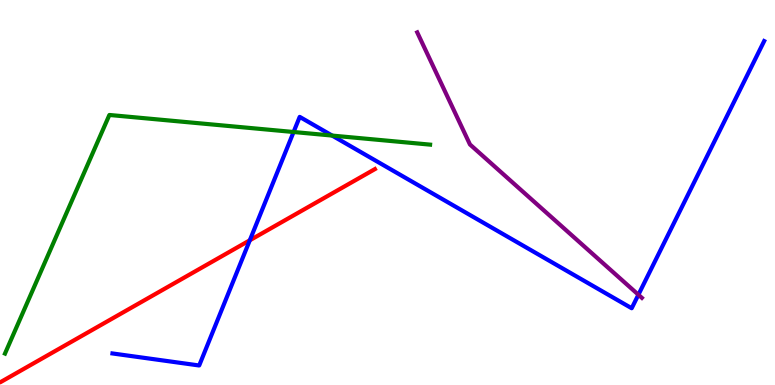[{'lines': ['blue', 'red'], 'intersections': [{'x': 3.22, 'y': 3.76}]}, {'lines': ['green', 'red'], 'intersections': []}, {'lines': ['purple', 'red'], 'intersections': []}, {'lines': ['blue', 'green'], 'intersections': [{'x': 3.79, 'y': 6.57}, {'x': 4.29, 'y': 6.48}]}, {'lines': ['blue', 'purple'], 'intersections': [{'x': 8.24, 'y': 2.34}]}, {'lines': ['green', 'purple'], 'intersections': []}]